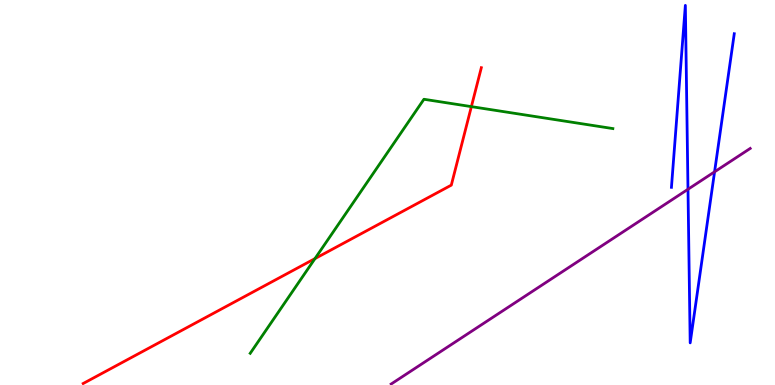[{'lines': ['blue', 'red'], 'intersections': []}, {'lines': ['green', 'red'], 'intersections': [{'x': 4.06, 'y': 3.28}, {'x': 6.08, 'y': 7.23}]}, {'lines': ['purple', 'red'], 'intersections': []}, {'lines': ['blue', 'green'], 'intersections': []}, {'lines': ['blue', 'purple'], 'intersections': [{'x': 8.88, 'y': 5.08}, {'x': 9.22, 'y': 5.54}]}, {'lines': ['green', 'purple'], 'intersections': []}]